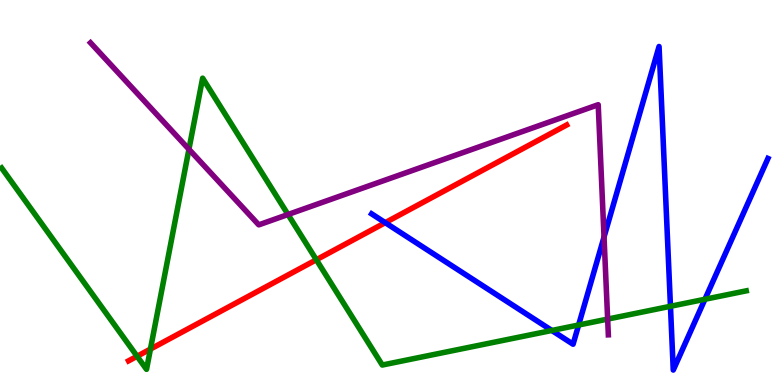[{'lines': ['blue', 'red'], 'intersections': [{'x': 4.97, 'y': 4.22}]}, {'lines': ['green', 'red'], 'intersections': [{'x': 1.77, 'y': 0.746}, {'x': 1.94, 'y': 0.933}, {'x': 4.08, 'y': 3.25}]}, {'lines': ['purple', 'red'], 'intersections': []}, {'lines': ['blue', 'green'], 'intersections': [{'x': 7.12, 'y': 1.42}, {'x': 7.47, 'y': 1.56}, {'x': 8.65, 'y': 2.04}, {'x': 9.1, 'y': 2.23}]}, {'lines': ['blue', 'purple'], 'intersections': [{'x': 7.79, 'y': 3.84}]}, {'lines': ['green', 'purple'], 'intersections': [{'x': 2.44, 'y': 6.12}, {'x': 3.72, 'y': 4.43}, {'x': 7.84, 'y': 1.71}]}]